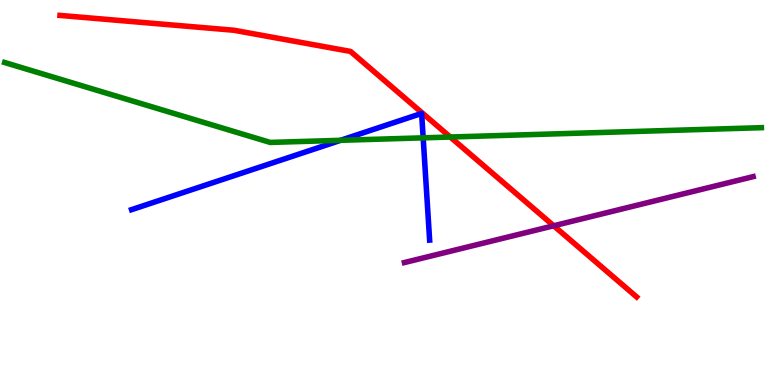[{'lines': ['blue', 'red'], 'intersections': []}, {'lines': ['green', 'red'], 'intersections': [{'x': 5.81, 'y': 6.44}]}, {'lines': ['purple', 'red'], 'intersections': [{'x': 7.14, 'y': 4.14}]}, {'lines': ['blue', 'green'], 'intersections': [{'x': 4.39, 'y': 6.36}, {'x': 5.46, 'y': 6.42}]}, {'lines': ['blue', 'purple'], 'intersections': []}, {'lines': ['green', 'purple'], 'intersections': []}]